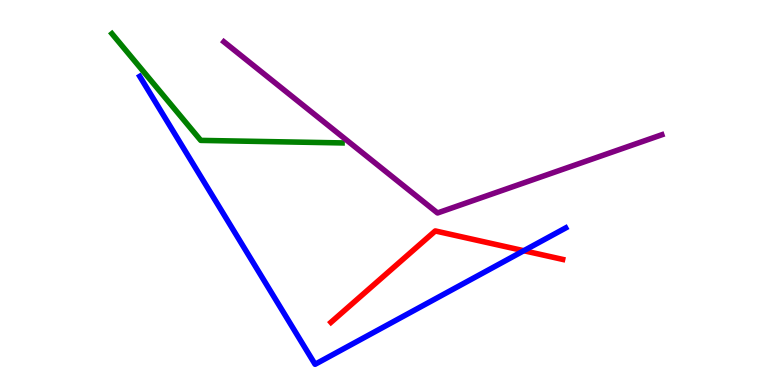[{'lines': ['blue', 'red'], 'intersections': [{'x': 6.76, 'y': 3.49}]}, {'lines': ['green', 'red'], 'intersections': []}, {'lines': ['purple', 'red'], 'intersections': []}, {'lines': ['blue', 'green'], 'intersections': []}, {'lines': ['blue', 'purple'], 'intersections': []}, {'lines': ['green', 'purple'], 'intersections': []}]